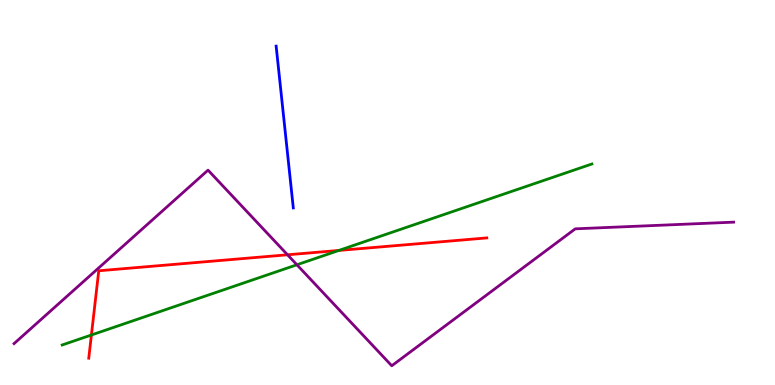[{'lines': ['blue', 'red'], 'intersections': []}, {'lines': ['green', 'red'], 'intersections': [{'x': 1.18, 'y': 1.3}, {'x': 4.37, 'y': 3.5}]}, {'lines': ['purple', 'red'], 'intersections': [{'x': 3.71, 'y': 3.38}]}, {'lines': ['blue', 'green'], 'intersections': []}, {'lines': ['blue', 'purple'], 'intersections': []}, {'lines': ['green', 'purple'], 'intersections': [{'x': 3.83, 'y': 3.12}]}]